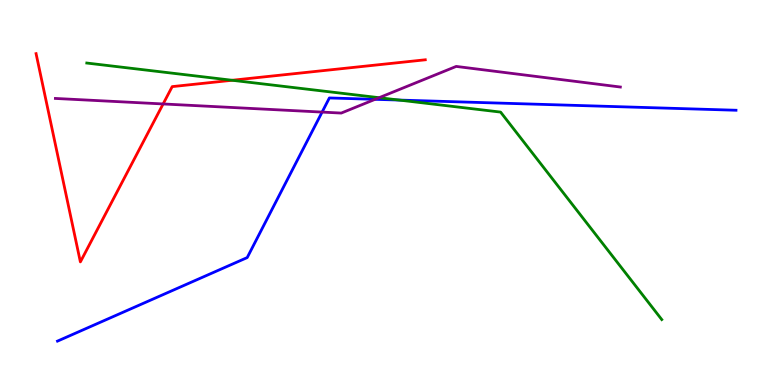[{'lines': ['blue', 'red'], 'intersections': []}, {'lines': ['green', 'red'], 'intersections': [{'x': 3.0, 'y': 7.92}]}, {'lines': ['purple', 'red'], 'intersections': [{'x': 2.1, 'y': 7.3}]}, {'lines': ['blue', 'green'], 'intersections': [{'x': 5.15, 'y': 7.4}]}, {'lines': ['blue', 'purple'], 'intersections': [{'x': 4.16, 'y': 7.09}, {'x': 4.84, 'y': 7.42}]}, {'lines': ['green', 'purple'], 'intersections': [{'x': 4.89, 'y': 7.46}]}]